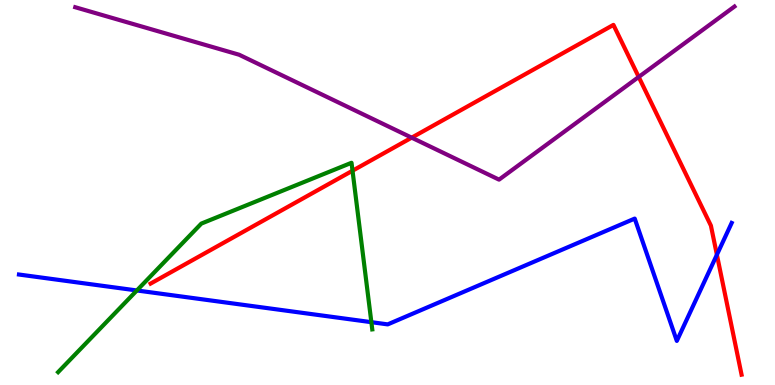[{'lines': ['blue', 'red'], 'intersections': [{'x': 9.25, 'y': 3.38}]}, {'lines': ['green', 'red'], 'intersections': [{'x': 4.55, 'y': 5.57}]}, {'lines': ['purple', 'red'], 'intersections': [{'x': 5.31, 'y': 6.42}, {'x': 8.24, 'y': 8.0}]}, {'lines': ['blue', 'green'], 'intersections': [{'x': 1.77, 'y': 2.46}, {'x': 4.79, 'y': 1.63}]}, {'lines': ['blue', 'purple'], 'intersections': []}, {'lines': ['green', 'purple'], 'intersections': []}]